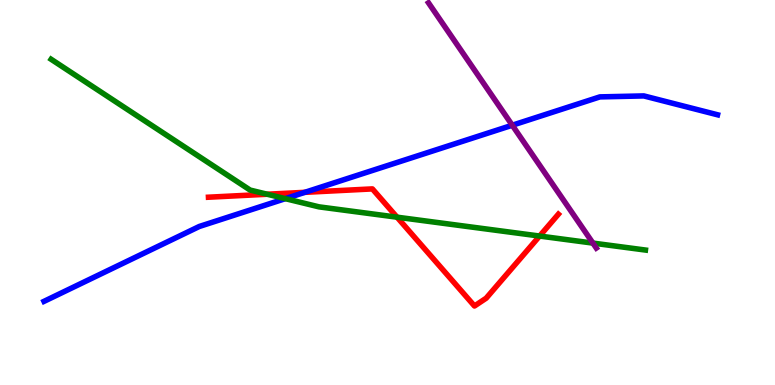[{'lines': ['blue', 'red'], 'intersections': [{'x': 3.93, 'y': 5.0}]}, {'lines': ['green', 'red'], 'intersections': [{'x': 3.45, 'y': 4.95}, {'x': 5.12, 'y': 4.36}, {'x': 6.96, 'y': 3.87}]}, {'lines': ['purple', 'red'], 'intersections': []}, {'lines': ['blue', 'green'], 'intersections': [{'x': 3.68, 'y': 4.84}]}, {'lines': ['blue', 'purple'], 'intersections': [{'x': 6.61, 'y': 6.75}]}, {'lines': ['green', 'purple'], 'intersections': [{'x': 7.65, 'y': 3.69}]}]